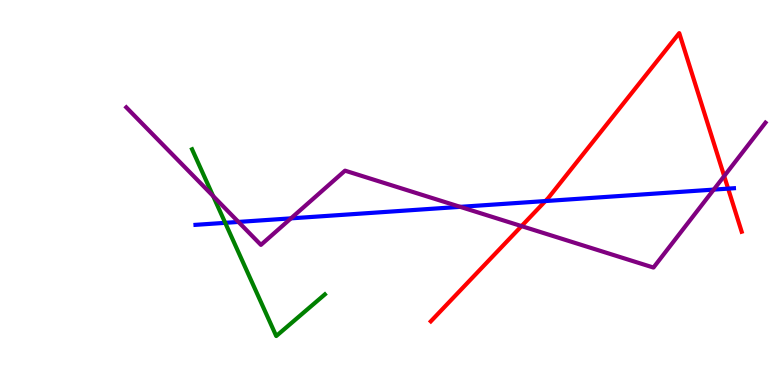[{'lines': ['blue', 'red'], 'intersections': [{'x': 7.04, 'y': 4.78}, {'x': 9.4, 'y': 5.1}]}, {'lines': ['green', 'red'], 'intersections': []}, {'lines': ['purple', 'red'], 'intersections': [{'x': 6.73, 'y': 4.13}, {'x': 9.34, 'y': 5.43}]}, {'lines': ['blue', 'green'], 'intersections': [{'x': 2.91, 'y': 4.21}]}, {'lines': ['blue', 'purple'], 'intersections': [{'x': 3.08, 'y': 4.24}, {'x': 3.75, 'y': 4.33}, {'x': 5.94, 'y': 4.63}, {'x': 9.21, 'y': 5.08}]}, {'lines': ['green', 'purple'], 'intersections': [{'x': 2.75, 'y': 4.91}]}]